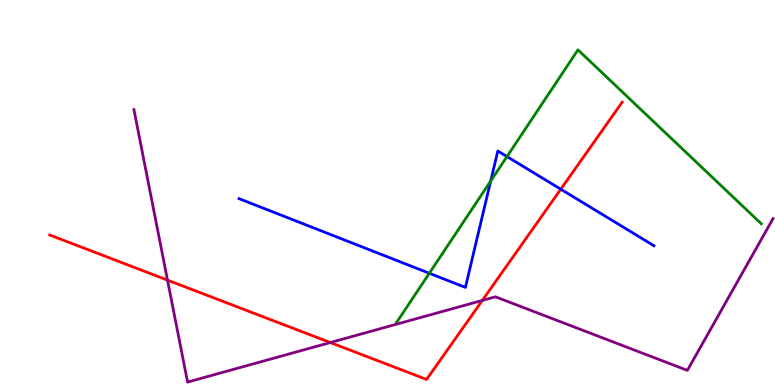[{'lines': ['blue', 'red'], 'intersections': [{'x': 7.24, 'y': 5.09}]}, {'lines': ['green', 'red'], 'intersections': []}, {'lines': ['purple', 'red'], 'intersections': [{'x': 2.16, 'y': 2.72}, {'x': 4.26, 'y': 1.1}, {'x': 6.22, 'y': 2.2}]}, {'lines': ['blue', 'green'], 'intersections': [{'x': 5.54, 'y': 2.9}, {'x': 6.33, 'y': 5.3}, {'x': 6.54, 'y': 5.93}]}, {'lines': ['blue', 'purple'], 'intersections': []}, {'lines': ['green', 'purple'], 'intersections': []}]